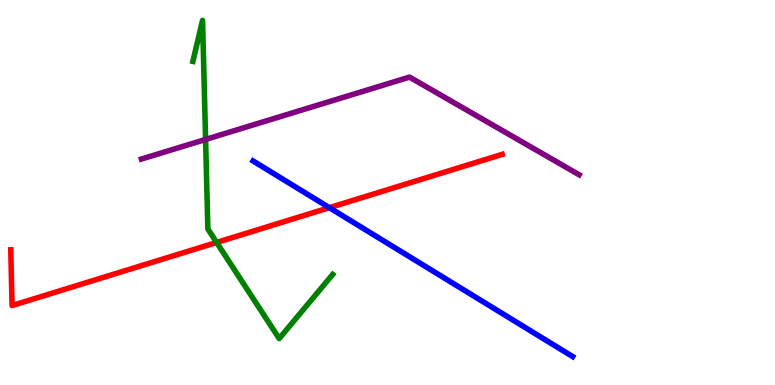[{'lines': ['blue', 'red'], 'intersections': [{'x': 4.25, 'y': 4.61}]}, {'lines': ['green', 'red'], 'intersections': [{'x': 2.8, 'y': 3.7}]}, {'lines': ['purple', 'red'], 'intersections': []}, {'lines': ['blue', 'green'], 'intersections': []}, {'lines': ['blue', 'purple'], 'intersections': []}, {'lines': ['green', 'purple'], 'intersections': [{'x': 2.65, 'y': 6.38}]}]